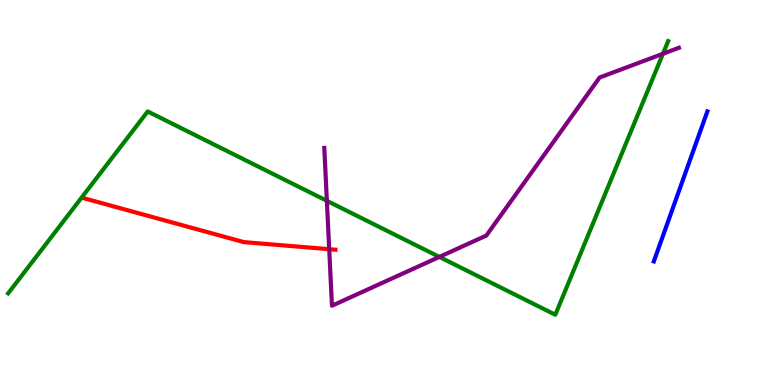[{'lines': ['blue', 'red'], 'intersections': []}, {'lines': ['green', 'red'], 'intersections': []}, {'lines': ['purple', 'red'], 'intersections': [{'x': 4.25, 'y': 3.53}]}, {'lines': ['blue', 'green'], 'intersections': []}, {'lines': ['blue', 'purple'], 'intersections': []}, {'lines': ['green', 'purple'], 'intersections': [{'x': 4.22, 'y': 4.78}, {'x': 5.67, 'y': 3.33}, {'x': 8.55, 'y': 8.6}]}]